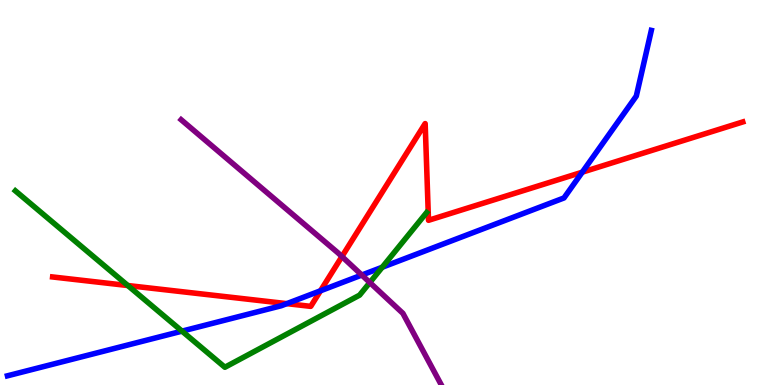[{'lines': ['blue', 'red'], 'intersections': [{'x': 3.7, 'y': 2.11}, {'x': 4.14, 'y': 2.45}, {'x': 7.51, 'y': 5.53}]}, {'lines': ['green', 'red'], 'intersections': [{'x': 1.65, 'y': 2.58}]}, {'lines': ['purple', 'red'], 'intersections': [{'x': 4.41, 'y': 3.34}]}, {'lines': ['blue', 'green'], 'intersections': [{'x': 2.35, 'y': 1.4}, {'x': 4.93, 'y': 3.06}]}, {'lines': ['blue', 'purple'], 'intersections': [{'x': 4.67, 'y': 2.86}]}, {'lines': ['green', 'purple'], 'intersections': [{'x': 4.77, 'y': 2.66}]}]